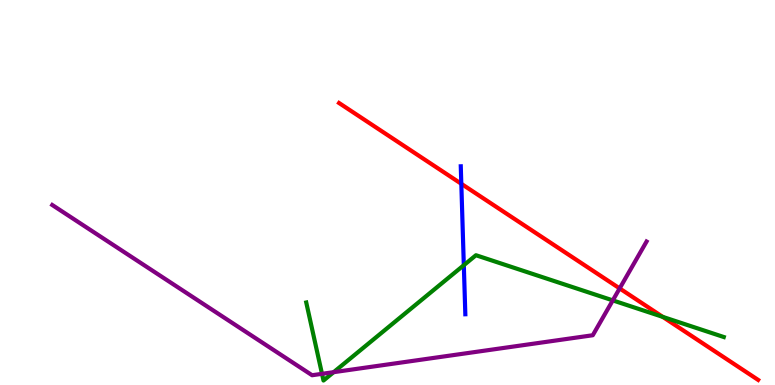[{'lines': ['blue', 'red'], 'intersections': [{'x': 5.95, 'y': 5.23}]}, {'lines': ['green', 'red'], 'intersections': [{'x': 8.55, 'y': 1.77}]}, {'lines': ['purple', 'red'], 'intersections': [{'x': 8.0, 'y': 2.51}]}, {'lines': ['blue', 'green'], 'intersections': [{'x': 5.98, 'y': 3.11}]}, {'lines': ['blue', 'purple'], 'intersections': []}, {'lines': ['green', 'purple'], 'intersections': [{'x': 4.15, 'y': 0.29}, {'x': 4.31, 'y': 0.333}, {'x': 7.91, 'y': 2.2}]}]